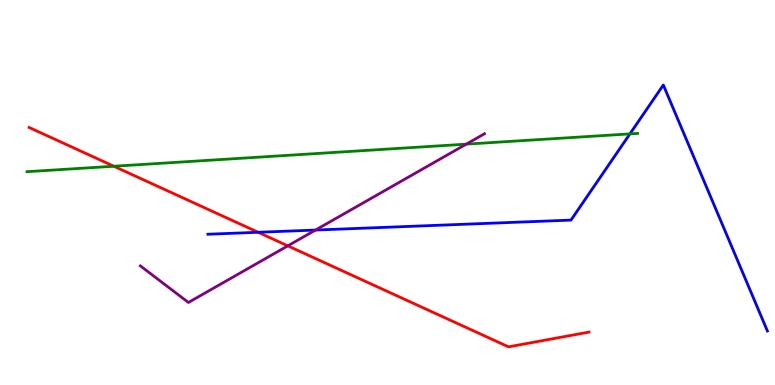[{'lines': ['blue', 'red'], 'intersections': [{'x': 3.33, 'y': 3.97}]}, {'lines': ['green', 'red'], 'intersections': [{'x': 1.47, 'y': 5.68}]}, {'lines': ['purple', 'red'], 'intersections': [{'x': 3.71, 'y': 3.61}]}, {'lines': ['blue', 'green'], 'intersections': [{'x': 8.13, 'y': 6.52}]}, {'lines': ['blue', 'purple'], 'intersections': [{'x': 4.07, 'y': 4.02}]}, {'lines': ['green', 'purple'], 'intersections': [{'x': 6.02, 'y': 6.26}]}]